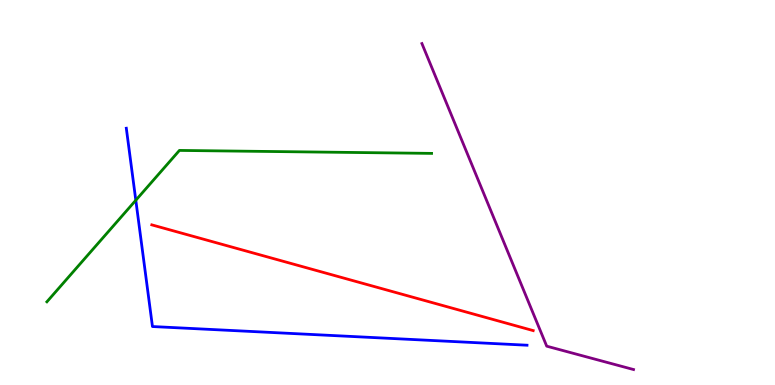[{'lines': ['blue', 'red'], 'intersections': []}, {'lines': ['green', 'red'], 'intersections': []}, {'lines': ['purple', 'red'], 'intersections': []}, {'lines': ['blue', 'green'], 'intersections': [{'x': 1.75, 'y': 4.8}]}, {'lines': ['blue', 'purple'], 'intersections': []}, {'lines': ['green', 'purple'], 'intersections': []}]